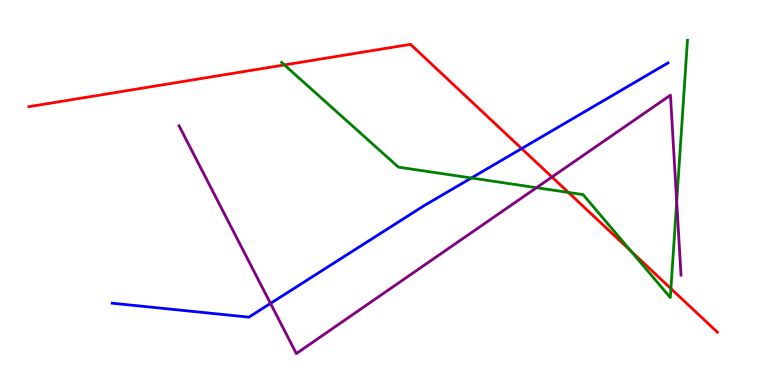[{'lines': ['blue', 'red'], 'intersections': [{'x': 6.73, 'y': 6.14}]}, {'lines': ['green', 'red'], 'intersections': [{'x': 3.67, 'y': 8.31}, {'x': 7.33, 'y': 5.0}, {'x': 8.14, 'y': 3.48}, {'x': 8.66, 'y': 2.5}]}, {'lines': ['purple', 'red'], 'intersections': [{'x': 7.12, 'y': 5.4}]}, {'lines': ['blue', 'green'], 'intersections': [{'x': 6.08, 'y': 5.38}]}, {'lines': ['blue', 'purple'], 'intersections': [{'x': 3.49, 'y': 2.12}]}, {'lines': ['green', 'purple'], 'intersections': [{'x': 6.92, 'y': 5.13}, {'x': 8.73, 'y': 4.76}]}]